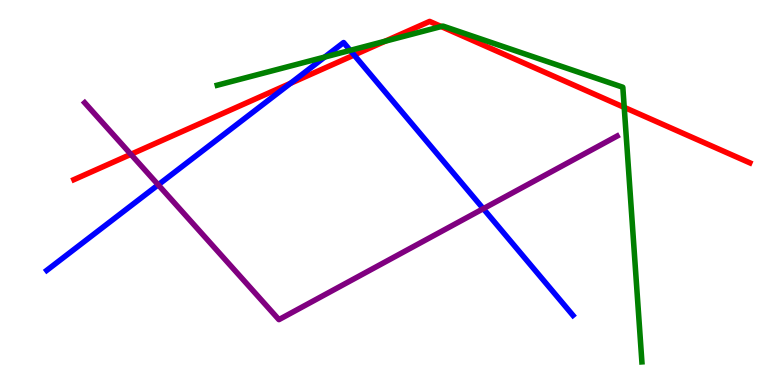[{'lines': ['blue', 'red'], 'intersections': [{'x': 3.75, 'y': 7.84}, {'x': 4.57, 'y': 8.57}]}, {'lines': ['green', 'red'], 'intersections': [{'x': 4.97, 'y': 8.93}, {'x': 5.69, 'y': 9.31}, {'x': 8.05, 'y': 7.21}]}, {'lines': ['purple', 'red'], 'intersections': [{'x': 1.69, 'y': 5.99}]}, {'lines': ['blue', 'green'], 'intersections': [{'x': 4.19, 'y': 8.52}, {'x': 4.52, 'y': 8.69}]}, {'lines': ['blue', 'purple'], 'intersections': [{'x': 2.04, 'y': 5.2}, {'x': 6.24, 'y': 4.58}]}, {'lines': ['green', 'purple'], 'intersections': []}]